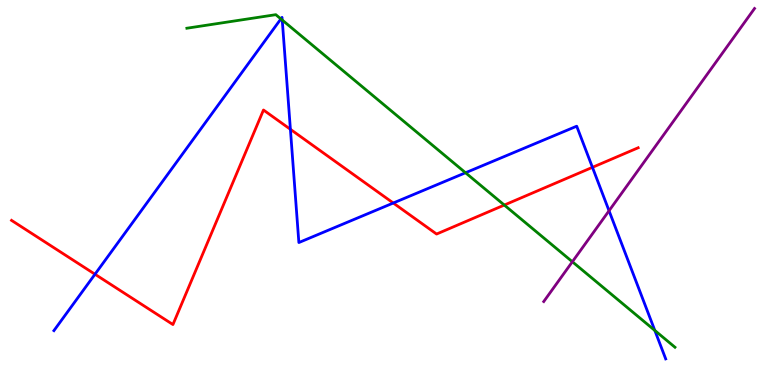[{'lines': ['blue', 'red'], 'intersections': [{'x': 1.23, 'y': 2.88}, {'x': 3.75, 'y': 6.64}, {'x': 5.07, 'y': 4.73}, {'x': 7.64, 'y': 5.65}]}, {'lines': ['green', 'red'], 'intersections': [{'x': 6.51, 'y': 4.67}]}, {'lines': ['purple', 'red'], 'intersections': []}, {'lines': ['blue', 'green'], 'intersections': [{'x': 3.62, 'y': 9.51}, {'x': 3.64, 'y': 9.48}, {'x': 6.01, 'y': 5.51}, {'x': 8.45, 'y': 1.42}]}, {'lines': ['blue', 'purple'], 'intersections': [{'x': 7.86, 'y': 4.53}]}, {'lines': ['green', 'purple'], 'intersections': [{'x': 7.39, 'y': 3.2}]}]